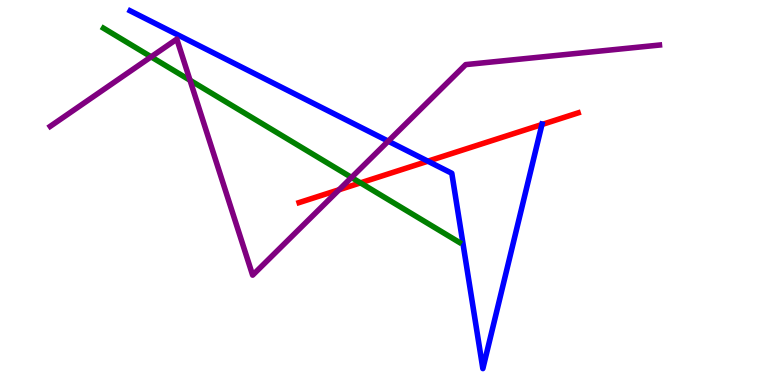[{'lines': ['blue', 'red'], 'intersections': [{'x': 5.52, 'y': 5.81}, {'x': 6.99, 'y': 6.77}]}, {'lines': ['green', 'red'], 'intersections': [{'x': 4.65, 'y': 5.25}]}, {'lines': ['purple', 'red'], 'intersections': [{'x': 4.38, 'y': 5.07}]}, {'lines': ['blue', 'green'], 'intersections': []}, {'lines': ['blue', 'purple'], 'intersections': [{'x': 5.01, 'y': 6.33}]}, {'lines': ['green', 'purple'], 'intersections': [{'x': 1.95, 'y': 8.52}, {'x': 2.45, 'y': 7.92}, {'x': 4.54, 'y': 5.39}]}]